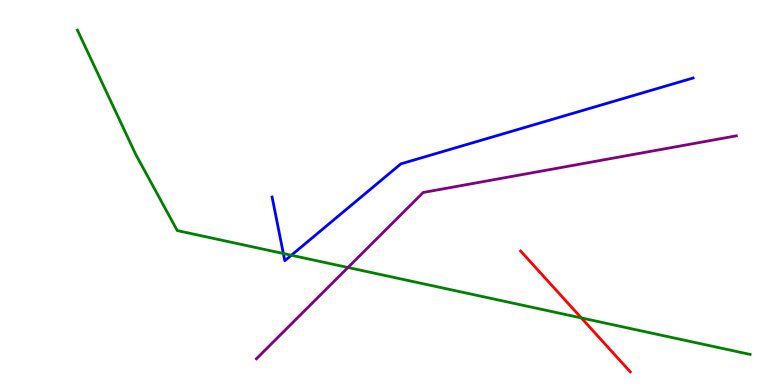[{'lines': ['blue', 'red'], 'intersections': []}, {'lines': ['green', 'red'], 'intersections': [{'x': 7.5, 'y': 1.74}]}, {'lines': ['purple', 'red'], 'intersections': []}, {'lines': ['blue', 'green'], 'intersections': [{'x': 3.66, 'y': 3.42}, {'x': 3.76, 'y': 3.37}]}, {'lines': ['blue', 'purple'], 'intersections': []}, {'lines': ['green', 'purple'], 'intersections': [{'x': 4.49, 'y': 3.05}]}]